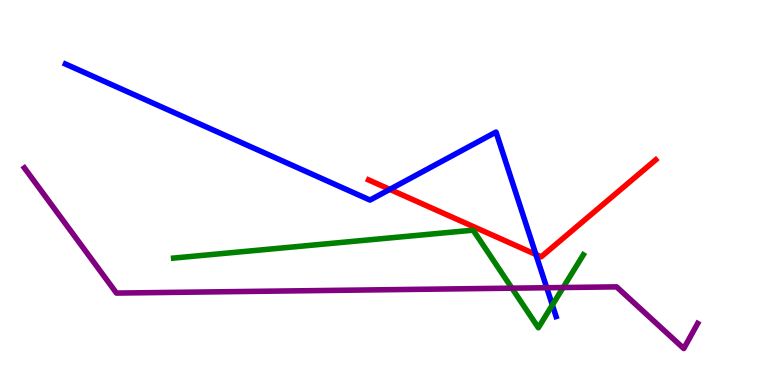[{'lines': ['blue', 'red'], 'intersections': [{'x': 5.03, 'y': 5.08}, {'x': 6.91, 'y': 3.39}]}, {'lines': ['green', 'red'], 'intersections': []}, {'lines': ['purple', 'red'], 'intersections': []}, {'lines': ['blue', 'green'], 'intersections': [{'x': 7.13, 'y': 2.08}]}, {'lines': ['blue', 'purple'], 'intersections': [{'x': 7.05, 'y': 2.53}]}, {'lines': ['green', 'purple'], 'intersections': [{'x': 6.61, 'y': 2.52}, {'x': 7.27, 'y': 2.53}]}]